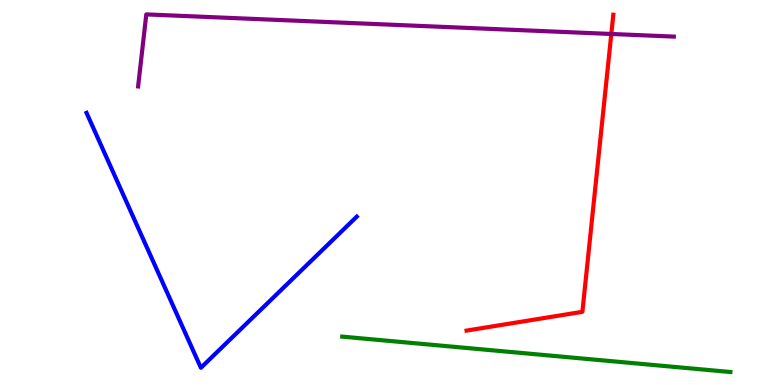[{'lines': ['blue', 'red'], 'intersections': []}, {'lines': ['green', 'red'], 'intersections': []}, {'lines': ['purple', 'red'], 'intersections': [{'x': 7.89, 'y': 9.12}]}, {'lines': ['blue', 'green'], 'intersections': []}, {'lines': ['blue', 'purple'], 'intersections': []}, {'lines': ['green', 'purple'], 'intersections': []}]